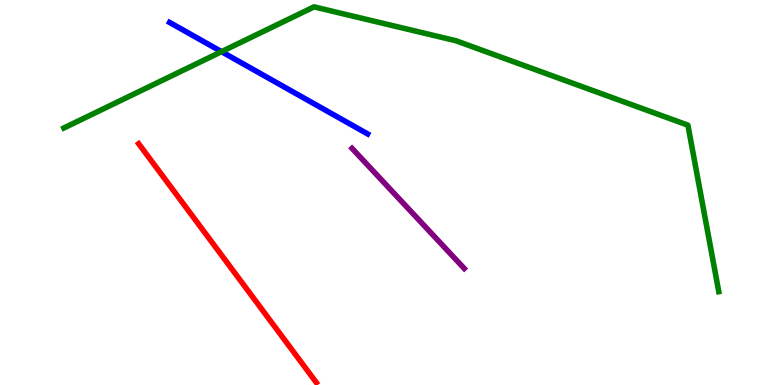[{'lines': ['blue', 'red'], 'intersections': []}, {'lines': ['green', 'red'], 'intersections': []}, {'lines': ['purple', 'red'], 'intersections': []}, {'lines': ['blue', 'green'], 'intersections': [{'x': 2.86, 'y': 8.66}]}, {'lines': ['blue', 'purple'], 'intersections': []}, {'lines': ['green', 'purple'], 'intersections': []}]